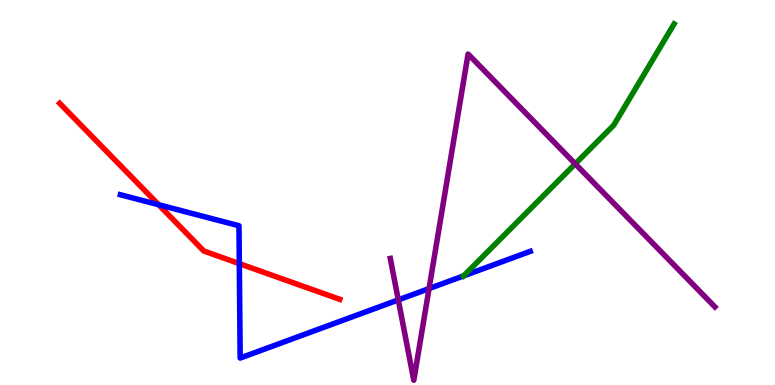[{'lines': ['blue', 'red'], 'intersections': [{'x': 2.05, 'y': 4.68}, {'x': 3.09, 'y': 3.15}]}, {'lines': ['green', 'red'], 'intersections': []}, {'lines': ['purple', 'red'], 'intersections': []}, {'lines': ['blue', 'green'], 'intersections': [{'x': 5.98, 'y': 2.83}]}, {'lines': ['blue', 'purple'], 'intersections': [{'x': 5.14, 'y': 2.21}, {'x': 5.54, 'y': 2.5}]}, {'lines': ['green', 'purple'], 'intersections': [{'x': 7.42, 'y': 5.74}]}]